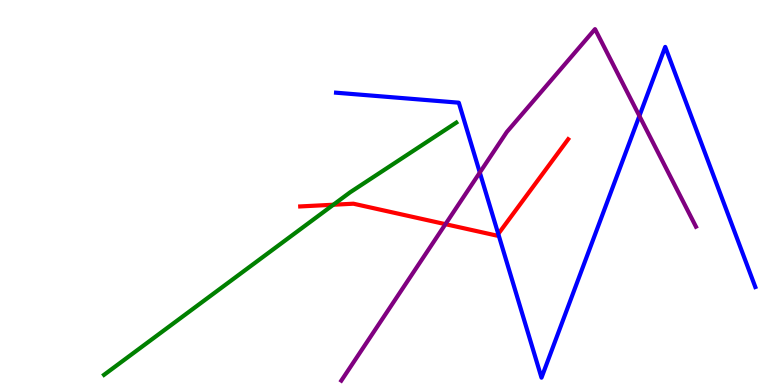[{'lines': ['blue', 'red'], 'intersections': [{'x': 6.43, 'y': 3.92}]}, {'lines': ['green', 'red'], 'intersections': [{'x': 4.3, 'y': 4.68}]}, {'lines': ['purple', 'red'], 'intersections': [{'x': 5.75, 'y': 4.18}]}, {'lines': ['blue', 'green'], 'intersections': []}, {'lines': ['blue', 'purple'], 'intersections': [{'x': 6.19, 'y': 5.52}, {'x': 8.25, 'y': 6.99}]}, {'lines': ['green', 'purple'], 'intersections': []}]